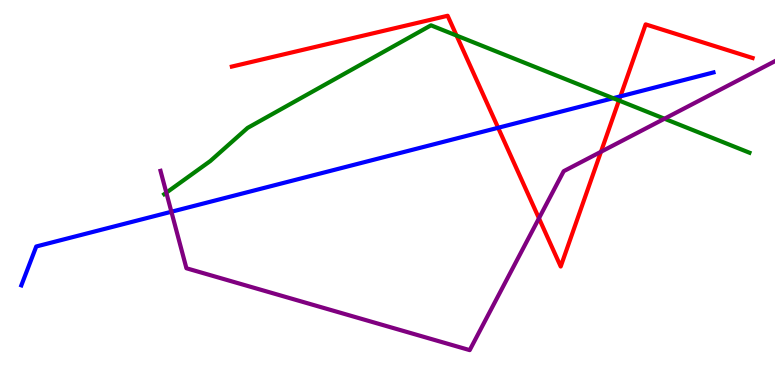[{'lines': ['blue', 'red'], 'intersections': [{'x': 6.43, 'y': 6.68}, {'x': 8.01, 'y': 7.5}]}, {'lines': ['green', 'red'], 'intersections': [{'x': 5.89, 'y': 9.08}, {'x': 7.99, 'y': 7.39}]}, {'lines': ['purple', 'red'], 'intersections': [{'x': 6.95, 'y': 4.33}, {'x': 7.75, 'y': 6.06}]}, {'lines': ['blue', 'green'], 'intersections': [{'x': 7.91, 'y': 7.45}]}, {'lines': ['blue', 'purple'], 'intersections': [{'x': 2.21, 'y': 4.5}]}, {'lines': ['green', 'purple'], 'intersections': [{'x': 2.15, 'y': 5.0}, {'x': 8.57, 'y': 6.92}]}]